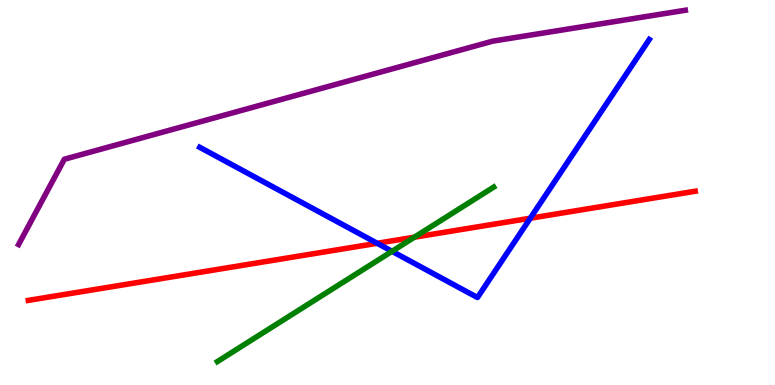[{'lines': ['blue', 'red'], 'intersections': [{'x': 4.87, 'y': 3.68}, {'x': 6.84, 'y': 4.33}]}, {'lines': ['green', 'red'], 'intersections': [{'x': 5.35, 'y': 3.84}]}, {'lines': ['purple', 'red'], 'intersections': []}, {'lines': ['blue', 'green'], 'intersections': [{'x': 5.06, 'y': 3.47}]}, {'lines': ['blue', 'purple'], 'intersections': []}, {'lines': ['green', 'purple'], 'intersections': []}]